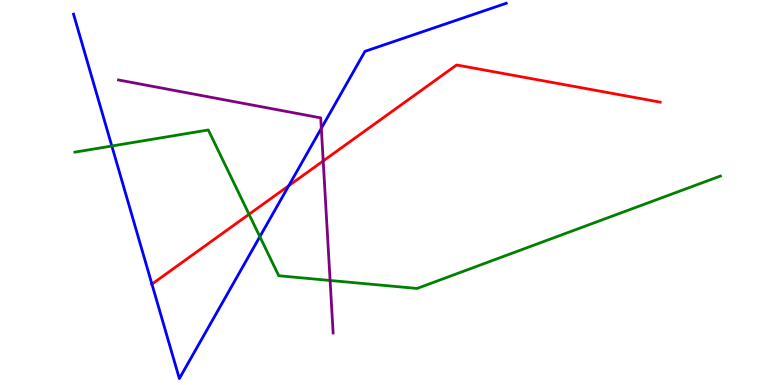[{'lines': ['blue', 'red'], 'intersections': [{'x': 1.96, 'y': 2.62}, {'x': 3.73, 'y': 5.18}]}, {'lines': ['green', 'red'], 'intersections': [{'x': 3.21, 'y': 4.43}]}, {'lines': ['purple', 'red'], 'intersections': [{'x': 4.17, 'y': 5.82}]}, {'lines': ['blue', 'green'], 'intersections': [{'x': 1.44, 'y': 6.21}, {'x': 3.35, 'y': 3.85}]}, {'lines': ['blue', 'purple'], 'intersections': [{'x': 4.15, 'y': 6.67}]}, {'lines': ['green', 'purple'], 'intersections': [{'x': 4.26, 'y': 2.72}]}]